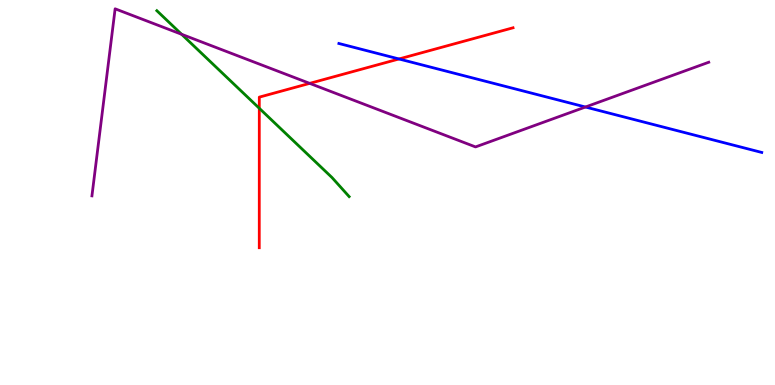[{'lines': ['blue', 'red'], 'intersections': [{'x': 5.15, 'y': 8.47}]}, {'lines': ['green', 'red'], 'intersections': [{'x': 3.35, 'y': 7.19}]}, {'lines': ['purple', 'red'], 'intersections': [{'x': 4.0, 'y': 7.83}]}, {'lines': ['blue', 'green'], 'intersections': []}, {'lines': ['blue', 'purple'], 'intersections': [{'x': 7.55, 'y': 7.22}]}, {'lines': ['green', 'purple'], 'intersections': [{'x': 2.34, 'y': 9.11}]}]